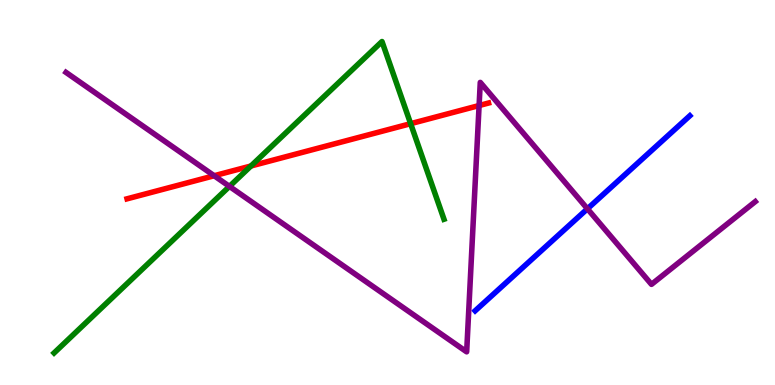[{'lines': ['blue', 'red'], 'intersections': []}, {'lines': ['green', 'red'], 'intersections': [{'x': 3.24, 'y': 5.69}, {'x': 5.3, 'y': 6.79}]}, {'lines': ['purple', 'red'], 'intersections': [{'x': 2.76, 'y': 5.44}, {'x': 6.18, 'y': 7.26}]}, {'lines': ['blue', 'green'], 'intersections': []}, {'lines': ['blue', 'purple'], 'intersections': [{'x': 7.58, 'y': 4.58}]}, {'lines': ['green', 'purple'], 'intersections': [{'x': 2.96, 'y': 5.16}]}]